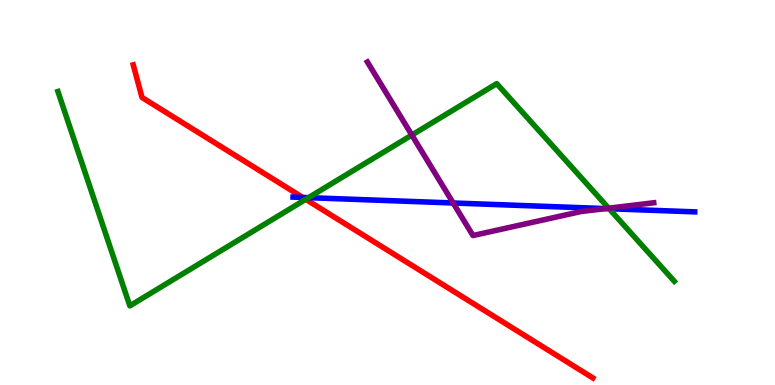[{'lines': ['blue', 'red'], 'intersections': [{'x': 3.91, 'y': 4.87}]}, {'lines': ['green', 'red'], 'intersections': [{'x': 3.95, 'y': 4.82}]}, {'lines': ['purple', 'red'], 'intersections': []}, {'lines': ['blue', 'green'], 'intersections': [{'x': 3.98, 'y': 4.87}, {'x': 7.86, 'y': 4.58}]}, {'lines': ['blue', 'purple'], 'intersections': [{'x': 5.85, 'y': 4.73}, {'x': 7.81, 'y': 4.58}]}, {'lines': ['green', 'purple'], 'intersections': [{'x': 5.31, 'y': 6.49}, {'x': 7.85, 'y': 4.59}]}]